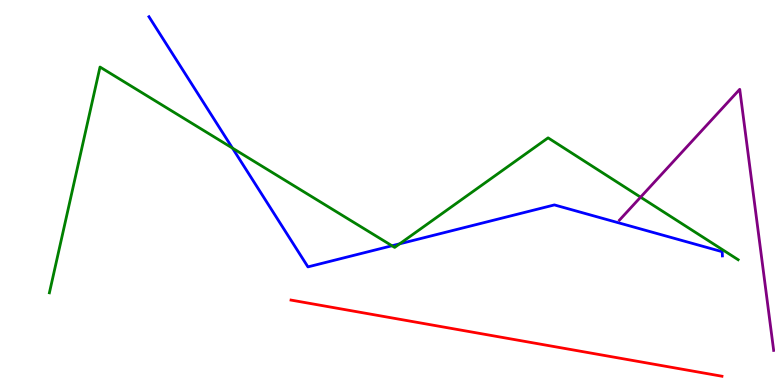[{'lines': ['blue', 'red'], 'intersections': []}, {'lines': ['green', 'red'], 'intersections': []}, {'lines': ['purple', 'red'], 'intersections': []}, {'lines': ['blue', 'green'], 'intersections': [{'x': 3.0, 'y': 6.15}, {'x': 5.06, 'y': 3.62}, {'x': 5.16, 'y': 3.67}]}, {'lines': ['blue', 'purple'], 'intersections': []}, {'lines': ['green', 'purple'], 'intersections': [{'x': 8.27, 'y': 4.88}]}]